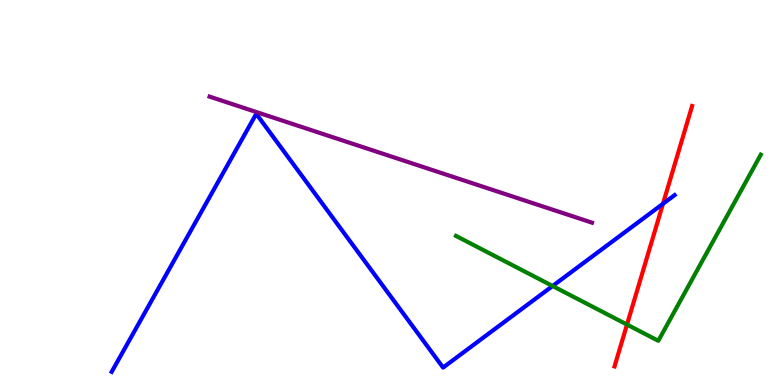[{'lines': ['blue', 'red'], 'intersections': [{'x': 8.55, 'y': 4.71}]}, {'lines': ['green', 'red'], 'intersections': [{'x': 8.09, 'y': 1.57}]}, {'lines': ['purple', 'red'], 'intersections': []}, {'lines': ['blue', 'green'], 'intersections': [{'x': 7.13, 'y': 2.57}]}, {'lines': ['blue', 'purple'], 'intersections': []}, {'lines': ['green', 'purple'], 'intersections': []}]